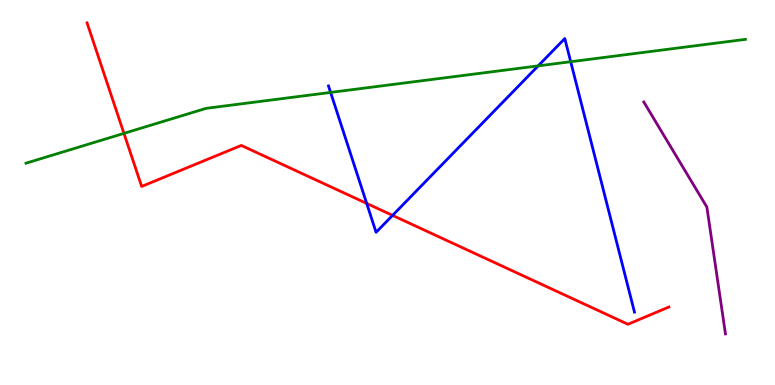[{'lines': ['blue', 'red'], 'intersections': [{'x': 4.73, 'y': 4.72}, {'x': 5.07, 'y': 4.41}]}, {'lines': ['green', 'red'], 'intersections': [{'x': 1.6, 'y': 6.54}]}, {'lines': ['purple', 'red'], 'intersections': []}, {'lines': ['blue', 'green'], 'intersections': [{'x': 4.27, 'y': 7.6}, {'x': 6.94, 'y': 8.29}, {'x': 7.36, 'y': 8.4}]}, {'lines': ['blue', 'purple'], 'intersections': []}, {'lines': ['green', 'purple'], 'intersections': []}]